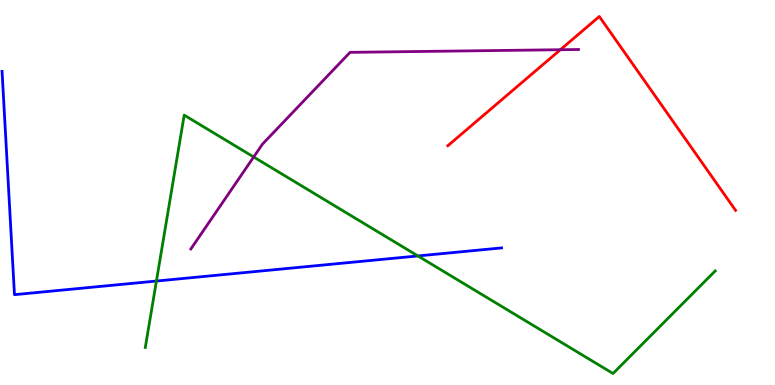[{'lines': ['blue', 'red'], 'intersections': []}, {'lines': ['green', 'red'], 'intersections': []}, {'lines': ['purple', 'red'], 'intersections': [{'x': 7.23, 'y': 8.71}]}, {'lines': ['blue', 'green'], 'intersections': [{'x': 2.02, 'y': 2.7}, {'x': 5.39, 'y': 3.35}]}, {'lines': ['blue', 'purple'], 'intersections': []}, {'lines': ['green', 'purple'], 'intersections': [{'x': 3.27, 'y': 5.92}]}]